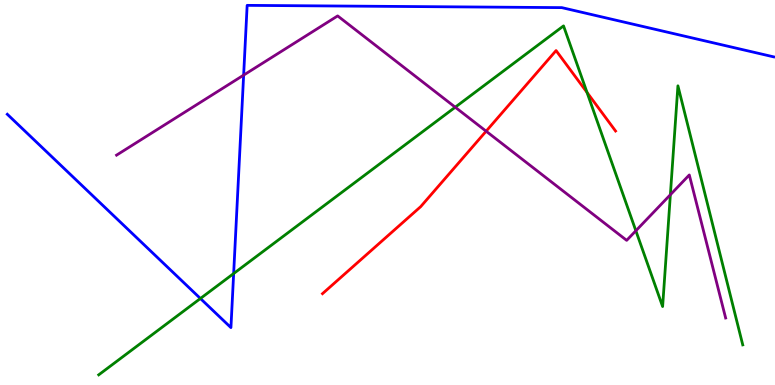[{'lines': ['blue', 'red'], 'intersections': []}, {'lines': ['green', 'red'], 'intersections': [{'x': 7.57, 'y': 7.6}]}, {'lines': ['purple', 'red'], 'intersections': [{'x': 6.27, 'y': 6.59}]}, {'lines': ['blue', 'green'], 'intersections': [{'x': 2.59, 'y': 2.25}, {'x': 3.01, 'y': 2.89}]}, {'lines': ['blue', 'purple'], 'intersections': [{'x': 3.14, 'y': 8.05}]}, {'lines': ['green', 'purple'], 'intersections': [{'x': 5.87, 'y': 7.22}, {'x': 8.2, 'y': 4.01}, {'x': 8.65, 'y': 4.94}]}]